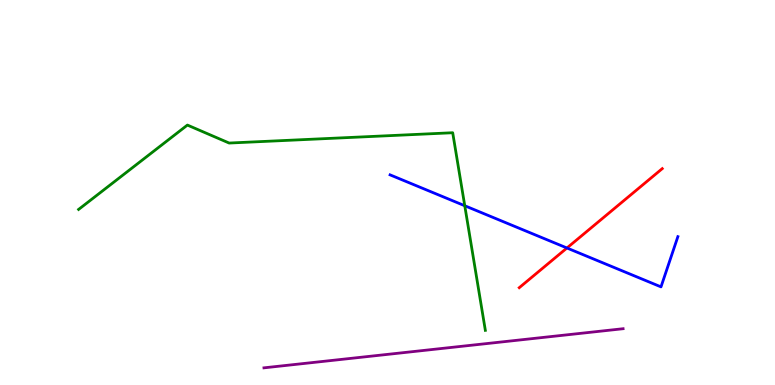[{'lines': ['blue', 'red'], 'intersections': [{'x': 7.32, 'y': 3.56}]}, {'lines': ['green', 'red'], 'intersections': []}, {'lines': ['purple', 'red'], 'intersections': []}, {'lines': ['blue', 'green'], 'intersections': [{'x': 6.0, 'y': 4.66}]}, {'lines': ['blue', 'purple'], 'intersections': []}, {'lines': ['green', 'purple'], 'intersections': []}]